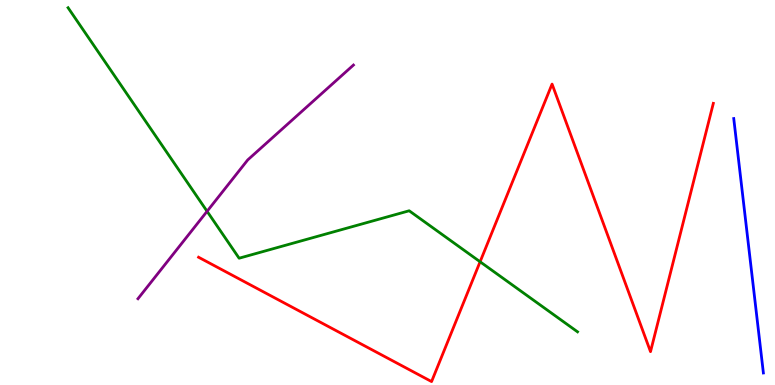[{'lines': ['blue', 'red'], 'intersections': []}, {'lines': ['green', 'red'], 'intersections': [{'x': 6.19, 'y': 3.2}]}, {'lines': ['purple', 'red'], 'intersections': []}, {'lines': ['blue', 'green'], 'intersections': []}, {'lines': ['blue', 'purple'], 'intersections': []}, {'lines': ['green', 'purple'], 'intersections': [{'x': 2.67, 'y': 4.51}]}]